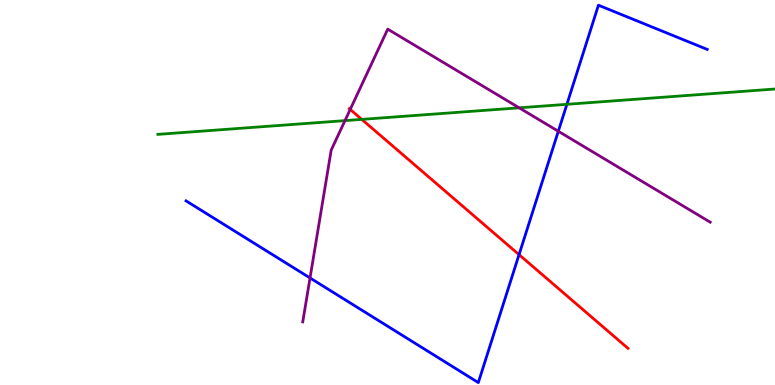[{'lines': ['blue', 'red'], 'intersections': [{'x': 6.7, 'y': 3.39}]}, {'lines': ['green', 'red'], 'intersections': [{'x': 4.67, 'y': 6.9}]}, {'lines': ['purple', 'red'], 'intersections': [{'x': 4.52, 'y': 7.16}]}, {'lines': ['blue', 'green'], 'intersections': [{'x': 7.31, 'y': 7.29}]}, {'lines': ['blue', 'purple'], 'intersections': [{'x': 4.0, 'y': 2.78}, {'x': 7.2, 'y': 6.59}]}, {'lines': ['green', 'purple'], 'intersections': [{'x': 4.45, 'y': 6.87}, {'x': 6.7, 'y': 7.2}]}]